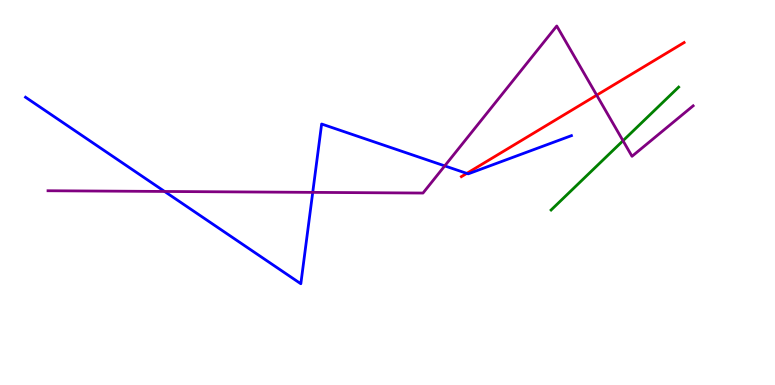[{'lines': ['blue', 'red'], 'intersections': [{'x': 6.02, 'y': 5.5}]}, {'lines': ['green', 'red'], 'intersections': []}, {'lines': ['purple', 'red'], 'intersections': [{'x': 7.7, 'y': 7.53}]}, {'lines': ['blue', 'green'], 'intersections': []}, {'lines': ['blue', 'purple'], 'intersections': [{'x': 2.12, 'y': 5.03}, {'x': 4.04, 'y': 5.0}, {'x': 5.74, 'y': 5.69}]}, {'lines': ['green', 'purple'], 'intersections': [{'x': 8.04, 'y': 6.34}]}]